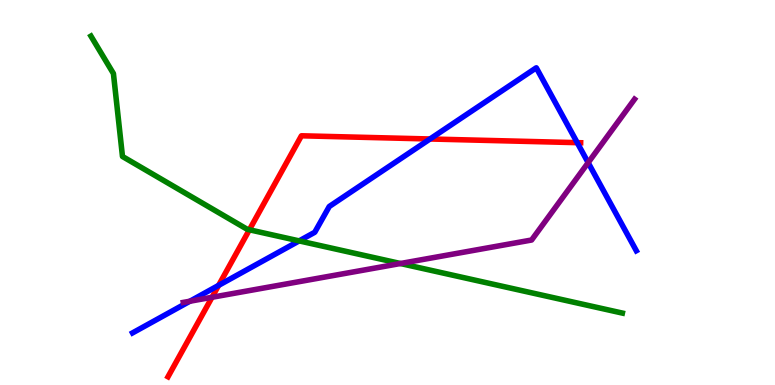[{'lines': ['blue', 'red'], 'intersections': [{'x': 2.82, 'y': 2.59}, {'x': 5.55, 'y': 6.39}, {'x': 7.45, 'y': 6.29}]}, {'lines': ['green', 'red'], 'intersections': [{'x': 3.22, 'y': 4.03}]}, {'lines': ['purple', 'red'], 'intersections': [{'x': 2.74, 'y': 2.28}]}, {'lines': ['blue', 'green'], 'intersections': [{'x': 3.86, 'y': 3.74}]}, {'lines': ['blue', 'purple'], 'intersections': [{'x': 2.45, 'y': 2.18}, {'x': 7.59, 'y': 5.78}]}, {'lines': ['green', 'purple'], 'intersections': [{'x': 5.17, 'y': 3.16}]}]